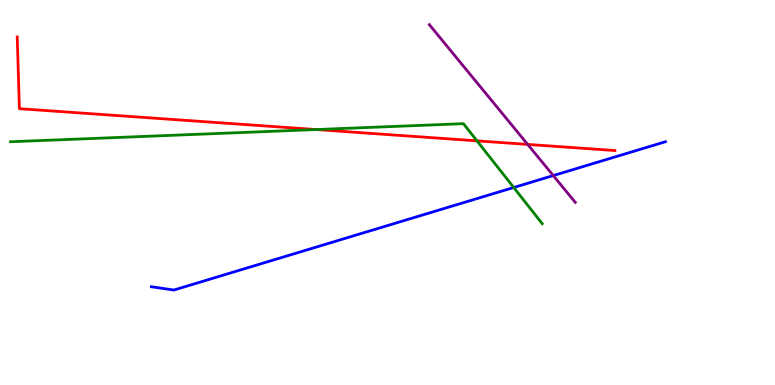[{'lines': ['blue', 'red'], 'intersections': []}, {'lines': ['green', 'red'], 'intersections': [{'x': 4.08, 'y': 6.64}, {'x': 6.15, 'y': 6.34}]}, {'lines': ['purple', 'red'], 'intersections': [{'x': 6.81, 'y': 6.25}]}, {'lines': ['blue', 'green'], 'intersections': [{'x': 6.63, 'y': 5.13}]}, {'lines': ['blue', 'purple'], 'intersections': [{'x': 7.14, 'y': 5.44}]}, {'lines': ['green', 'purple'], 'intersections': []}]